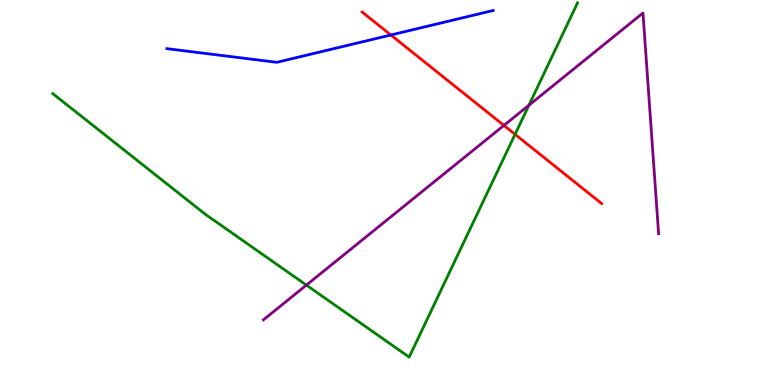[{'lines': ['blue', 'red'], 'intersections': [{'x': 5.04, 'y': 9.09}]}, {'lines': ['green', 'red'], 'intersections': [{'x': 6.65, 'y': 6.51}]}, {'lines': ['purple', 'red'], 'intersections': [{'x': 6.5, 'y': 6.74}]}, {'lines': ['blue', 'green'], 'intersections': []}, {'lines': ['blue', 'purple'], 'intersections': []}, {'lines': ['green', 'purple'], 'intersections': [{'x': 3.95, 'y': 2.59}, {'x': 6.82, 'y': 7.27}]}]